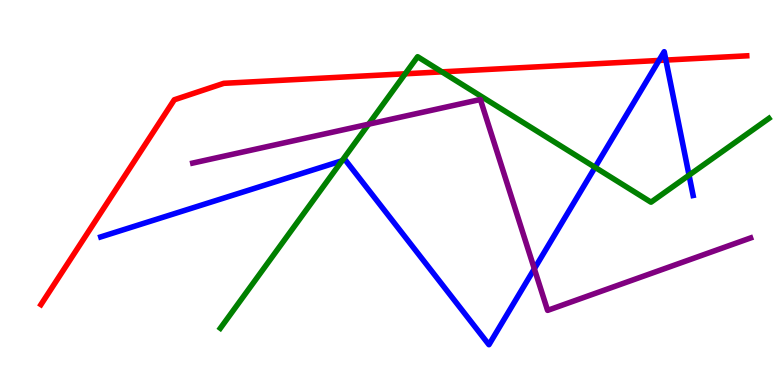[{'lines': ['blue', 'red'], 'intersections': [{'x': 8.5, 'y': 8.43}, {'x': 8.59, 'y': 8.44}]}, {'lines': ['green', 'red'], 'intersections': [{'x': 5.23, 'y': 8.08}, {'x': 5.7, 'y': 8.13}]}, {'lines': ['purple', 'red'], 'intersections': []}, {'lines': ['blue', 'green'], 'intersections': [{'x': 4.41, 'y': 5.82}, {'x': 7.68, 'y': 5.65}, {'x': 8.89, 'y': 5.45}]}, {'lines': ['blue', 'purple'], 'intersections': [{'x': 6.89, 'y': 3.02}]}, {'lines': ['green', 'purple'], 'intersections': [{'x': 4.76, 'y': 6.77}]}]